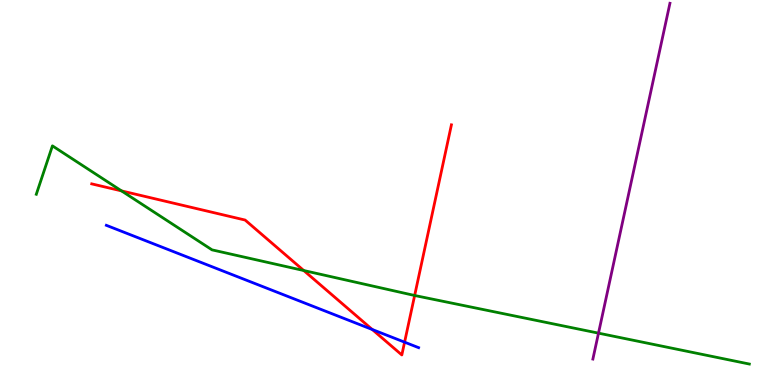[{'lines': ['blue', 'red'], 'intersections': [{'x': 4.8, 'y': 1.44}, {'x': 5.22, 'y': 1.11}]}, {'lines': ['green', 'red'], 'intersections': [{'x': 1.57, 'y': 5.04}, {'x': 3.92, 'y': 2.97}, {'x': 5.35, 'y': 2.32}]}, {'lines': ['purple', 'red'], 'intersections': []}, {'lines': ['blue', 'green'], 'intersections': []}, {'lines': ['blue', 'purple'], 'intersections': []}, {'lines': ['green', 'purple'], 'intersections': [{'x': 7.72, 'y': 1.35}]}]